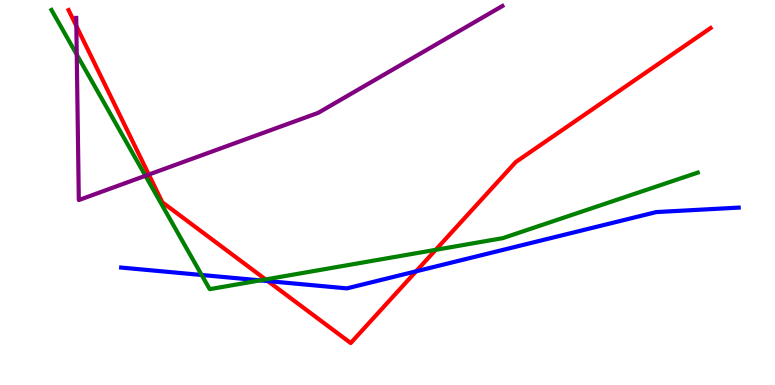[{'lines': ['blue', 'red'], 'intersections': [{'x': 3.46, 'y': 2.7}, {'x': 5.37, 'y': 2.95}]}, {'lines': ['green', 'red'], 'intersections': [{'x': 3.43, 'y': 2.74}, {'x': 5.62, 'y': 3.51}]}, {'lines': ['purple', 'red'], 'intersections': [{'x': 0.985, 'y': 9.32}, {'x': 1.92, 'y': 5.47}]}, {'lines': ['blue', 'green'], 'intersections': [{'x': 2.6, 'y': 2.86}, {'x': 3.36, 'y': 2.72}]}, {'lines': ['blue', 'purple'], 'intersections': []}, {'lines': ['green', 'purple'], 'intersections': [{'x': 0.99, 'y': 8.58}, {'x': 1.88, 'y': 5.43}]}]